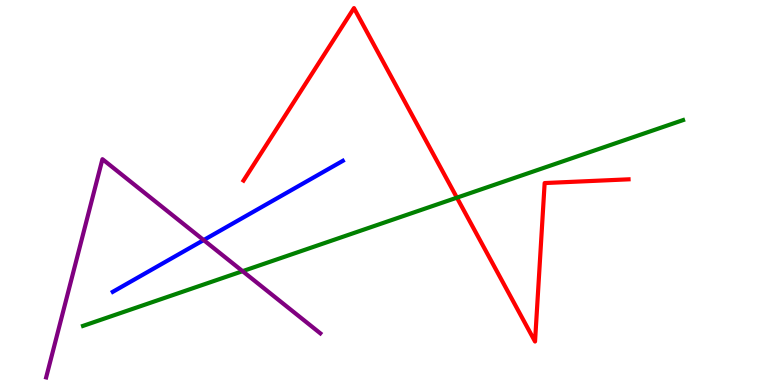[{'lines': ['blue', 'red'], 'intersections': []}, {'lines': ['green', 'red'], 'intersections': [{'x': 5.9, 'y': 4.87}]}, {'lines': ['purple', 'red'], 'intersections': []}, {'lines': ['blue', 'green'], 'intersections': []}, {'lines': ['blue', 'purple'], 'intersections': [{'x': 2.63, 'y': 3.76}]}, {'lines': ['green', 'purple'], 'intersections': [{'x': 3.13, 'y': 2.96}]}]